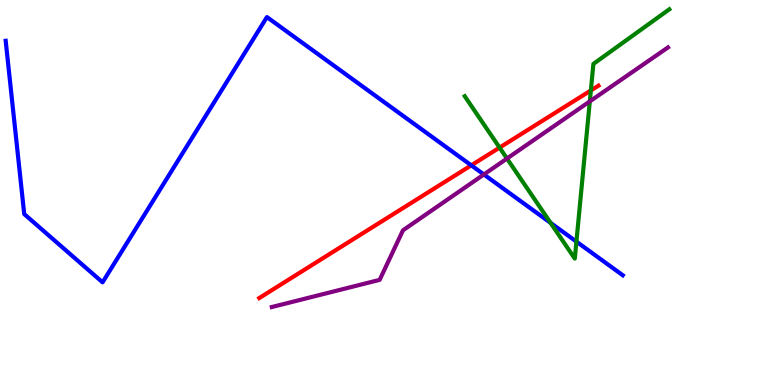[{'lines': ['blue', 'red'], 'intersections': [{'x': 6.08, 'y': 5.71}]}, {'lines': ['green', 'red'], 'intersections': [{'x': 6.45, 'y': 6.17}, {'x': 7.62, 'y': 7.65}]}, {'lines': ['purple', 'red'], 'intersections': []}, {'lines': ['blue', 'green'], 'intersections': [{'x': 7.1, 'y': 4.21}, {'x': 7.44, 'y': 3.72}]}, {'lines': ['blue', 'purple'], 'intersections': [{'x': 6.24, 'y': 5.47}]}, {'lines': ['green', 'purple'], 'intersections': [{'x': 6.54, 'y': 5.88}, {'x': 7.61, 'y': 7.37}]}]